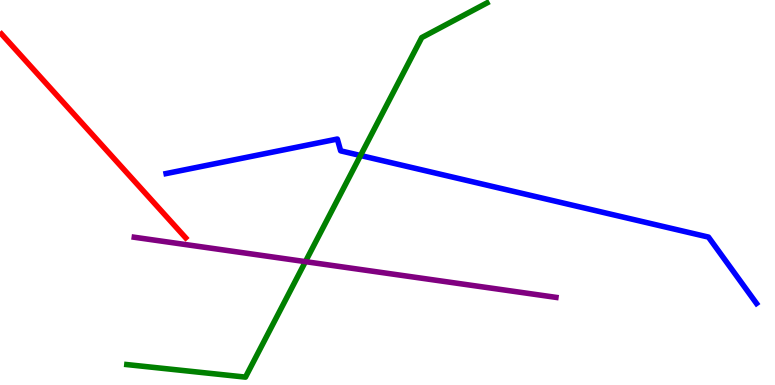[{'lines': ['blue', 'red'], 'intersections': []}, {'lines': ['green', 'red'], 'intersections': []}, {'lines': ['purple', 'red'], 'intersections': []}, {'lines': ['blue', 'green'], 'intersections': [{'x': 4.65, 'y': 5.96}]}, {'lines': ['blue', 'purple'], 'intersections': []}, {'lines': ['green', 'purple'], 'intersections': [{'x': 3.94, 'y': 3.2}]}]